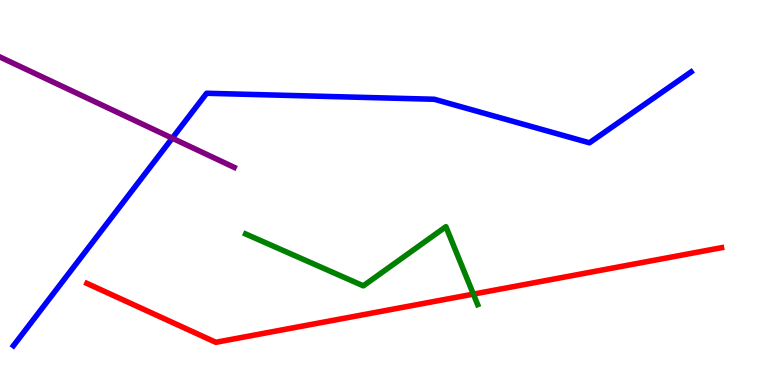[{'lines': ['blue', 'red'], 'intersections': []}, {'lines': ['green', 'red'], 'intersections': [{'x': 6.11, 'y': 2.36}]}, {'lines': ['purple', 'red'], 'intersections': []}, {'lines': ['blue', 'green'], 'intersections': []}, {'lines': ['blue', 'purple'], 'intersections': [{'x': 2.22, 'y': 6.41}]}, {'lines': ['green', 'purple'], 'intersections': []}]